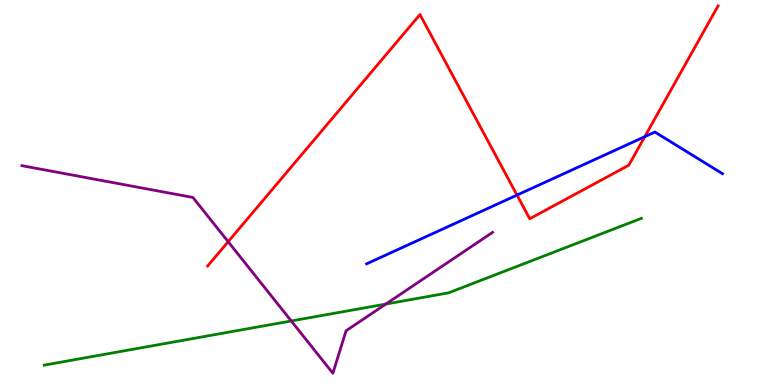[{'lines': ['blue', 'red'], 'intersections': [{'x': 6.67, 'y': 4.93}, {'x': 8.32, 'y': 6.45}]}, {'lines': ['green', 'red'], 'intersections': []}, {'lines': ['purple', 'red'], 'intersections': [{'x': 2.94, 'y': 3.72}]}, {'lines': ['blue', 'green'], 'intersections': []}, {'lines': ['blue', 'purple'], 'intersections': []}, {'lines': ['green', 'purple'], 'intersections': [{'x': 3.76, 'y': 1.66}, {'x': 4.98, 'y': 2.1}]}]